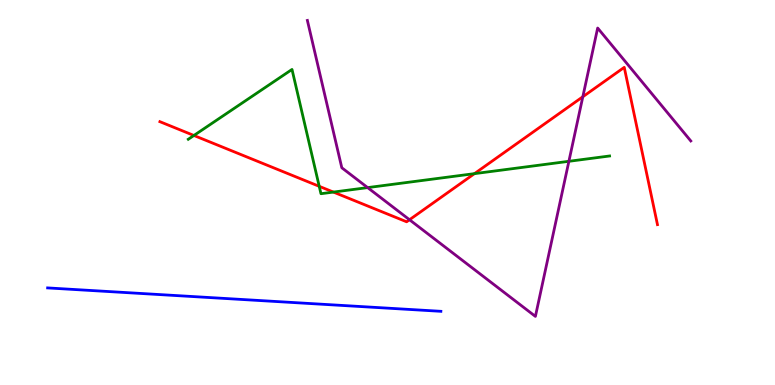[{'lines': ['blue', 'red'], 'intersections': []}, {'lines': ['green', 'red'], 'intersections': [{'x': 2.5, 'y': 6.48}, {'x': 4.12, 'y': 5.16}, {'x': 4.3, 'y': 5.01}, {'x': 6.12, 'y': 5.49}]}, {'lines': ['purple', 'red'], 'intersections': [{'x': 5.28, 'y': 4.29}, {'x': 7.52, 'y': 7.49}]}, {'lines': ['blue', 'green'], 'intersections': []}, {'lines': ['blue', 'purple'], 'intersections': []}, {'lines': ['green', 'purple'], 'intersections': [{'x': 4.74, 'y': 5.13}, {'x': 7.34, 'y': 5.81}]}]